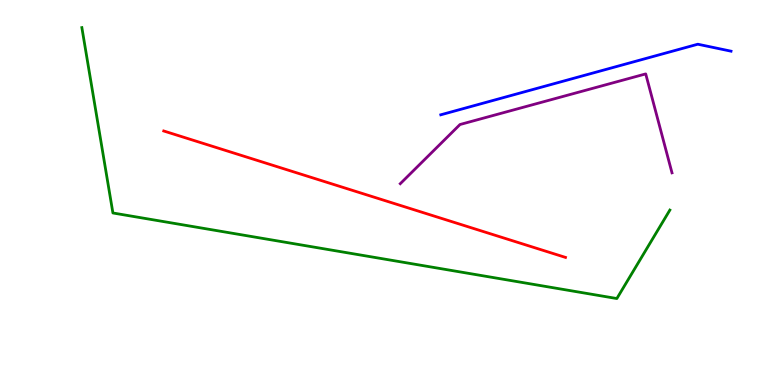[{'lines': ['blue', 'red'], 'intersections': []}, {'lines': ['green', 'red'], 'intersections': []}, {'lines': ['purple', 'red'], 'intersections': []}, {'lines': ['blue', 'green'], 'intersections': []}, {'lines': ['blue', 'purple'], 'intersections': []}, {'lines': ['green', 'purple'], 'intersections': []}]